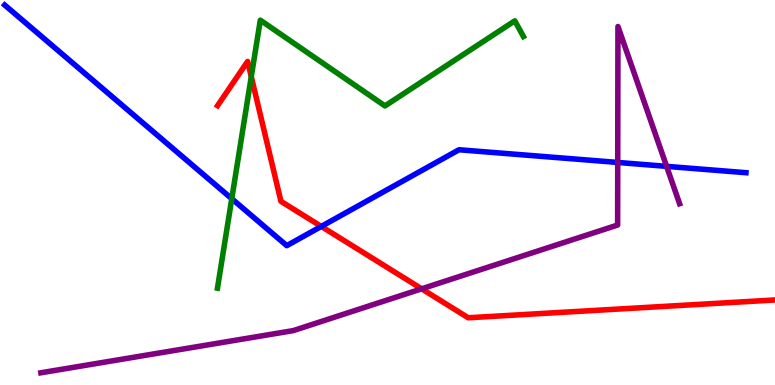[{'lines': ['blue', 'red'], 'intersections': [{'x': 4.15, 'y': 4.12}]}, {'lines': ['green', 'red'], 'intersections': [{'x': 3.24, 'y': 8.01}]}, {'lines': ['purple', 'red'], 'intersections': [{'x': 5.44, 'y': 2.5}]}, {'lines': ['blue', 'green'], 'intersections': [{'x': 2.99, 'y': 4.84}]}, {'lines': ['blue', 'purple'], 'intersections': [{'x': 7.97, 'y': 5.78}, {'x': 8.6, 'y': 5.68}]}, {'lines': ['green', 'purple'], 'intersections': []}]